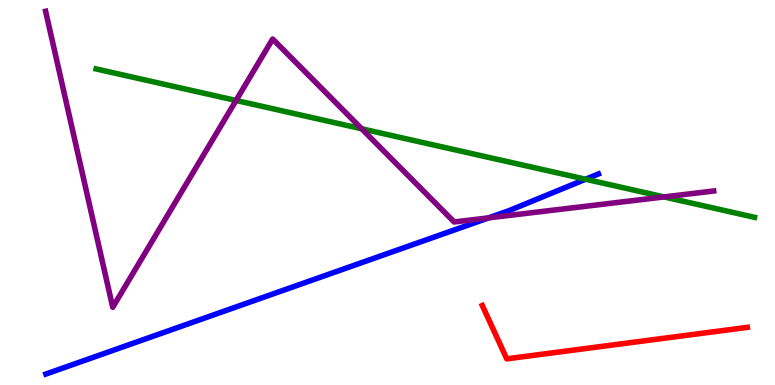[{'lines': ['blue', 'red'], 'intersections': []}, {'lines': ['green', 'red'], 'intersections': []}, {'lines': ['purple', 'red'], 'intersections': []}, {'lines': ['blue', 'green'], 'intersections': [{'x': 7.56, 'y': 5.34}]}, {'lines': ['blue', 'purple'], 'intersections': [{'x': 6.3, 'y': 4.34}]}, {'lines': ['green', 'purple'], 'intersections': [{'x': 3.05, 'y': 7.39}, {'x': 4.67, 'y': 6.65}, {'x': 8.57, 'y': 4.89}]}]